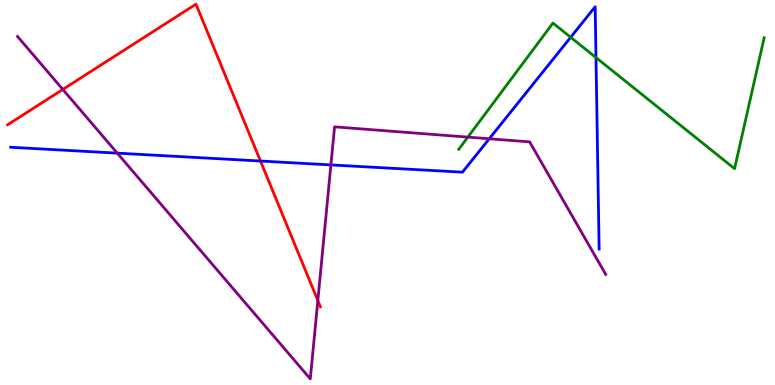[{'lines': ['blue', 'red'], 'intersections': [{'x': 3.36, 'y': 5.82}]}, {'lines': ['green', 'red'], 'intersections': []}, {'lines': ['purple', 'red'], 'intersections': [{'x': 0.81, 'y': 7.68}, {'x': 4.1, 'y': 2.19}]}, {'lines': ['blue', 'green'], 'intersections': [{'x': 7.36, 'y': 9.03}, {'x': 7.69, 'y': 8.5}]}, {'lines': ['blue', 'purple'], 'intersections': [{'x': 1.51, 'y': 6.02}, {'x': 4.27, 'y': 5.72}, {'x': 6.31, 'y': 6.4}]}, {'lines': ['green', 'purple'], 'intersections': [{'x': 6.04, 'y': 6.44}]}]